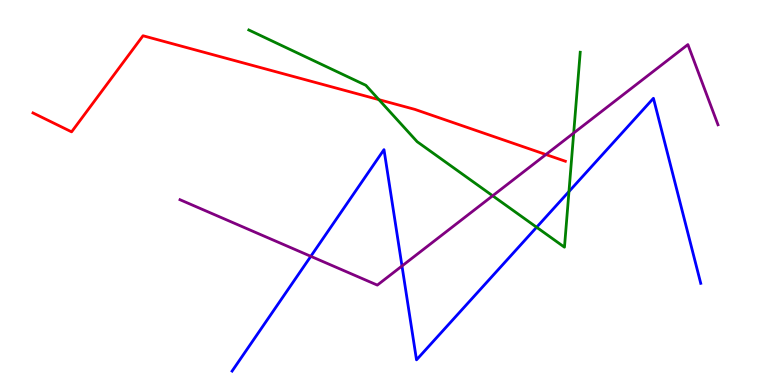[{'lines': ['blue', 'red'], 'intersections': []}, {'lines': ['green', 'red'], 'intersections': [{'x': 4.89, 'y': 7.41}]}, {'lines': ['purple', 'red'], 'intersections': [{'x': 7.04, 'y': 5.99}]}, {'lines': ['blue', 'green'], 'intersections': [{'x': 6.92, 'y': 4.1}, {'x': 7.34, 'y': 5.02}]}, {'lines': ['blue', 'purple'], 'intersections': [{'x': 4.01, 'y': 3.34}, {'x': 5.19, 'y': 3.09}]}, {'lines': ['green', 'purple'], 'intersections': [{'x': 6.36, 'y': 4.91}, {'x': 7.4, 'y': 6.54}]}]